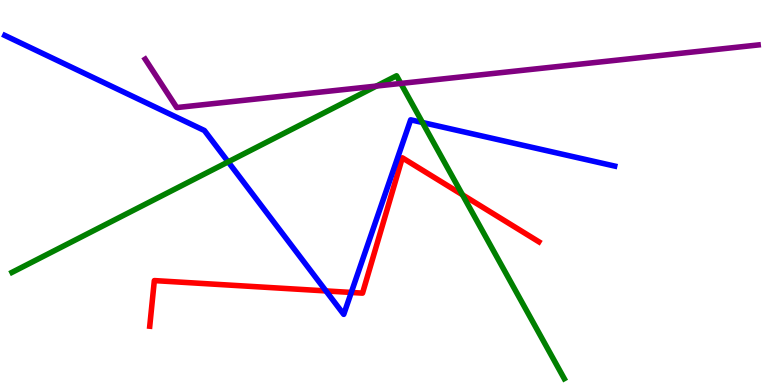[{'lines': ['blue', 'red'], 'intersections': [{'x': 4.21, 'y': 2.44}, {'x': 4.53, 'y': 2.4}]}, {'lines': ['green', 'red'], 'intersections': [{'x': 5.97, 'y': 4.94}]}, {'lines': ['purple', 'red'], 'intersections': []}, {'lines': ['blue', 'green'], 'intersections': [{'x': 2.94, 'y': 5.8}, {'x': 5.45, 'y': 6.82}]}, {'lines': ['blue', 'purple'], 'intersections': []}, {'lines': ['green', 'purple'], 'intersections': [{'x': 4.86, 'y': 7.76}, {'x': 5.17, 'y': 7.83}]}]